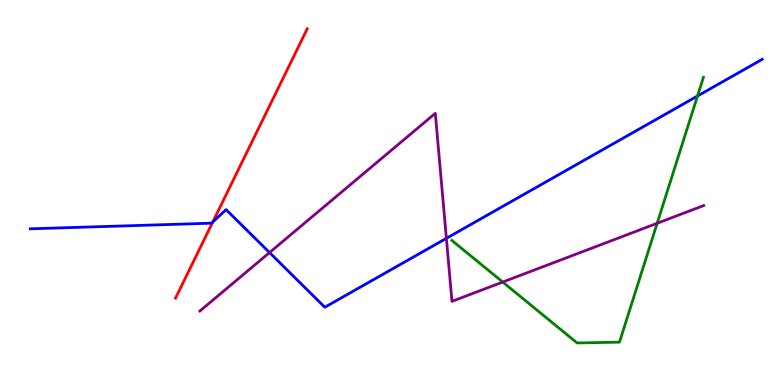[{'lines': ['blue', 'red'], 'intersections': [{'x': 2.75, 'y': 4.23}]}, {'lines': ['green', 'red'], 'intersections': []}, {'lines': ['purple', 'red'], 'intersections': []}, {'lines': ['blue', 'green'], 'intersections': [{'x': 9.0, 'y': 7.51}]}, {'lines': ['blue', 'purple'], 'intersections': [{'x': 3.48, 'y': 3.44}, {'x': 5.76, 'y': 3.81}]}, {'lines': ['green', 'purple'], 'intersections': [{'x': 6.49, 'y': 2.67}, {'x': 8.48, 'y': 4.2}]}]